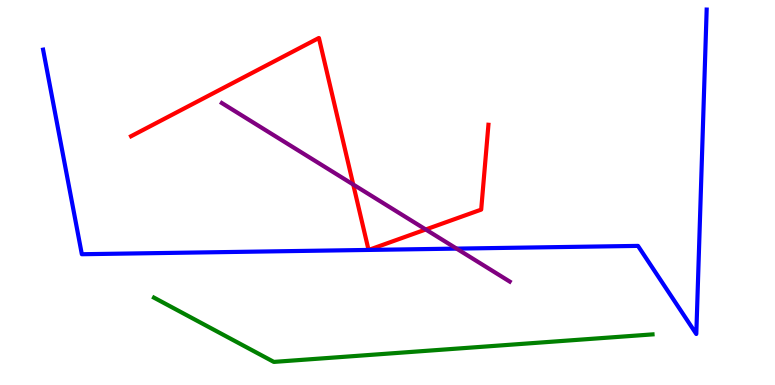[{'lines': ['blue', 'red'], 'intersections': [{'x': 4.76, 'y': 3.51}, {'x': 4.76, 'y': 3.51}]}, {'lines': ['green', 'red'], 'intersections': []}, {'lines': ['purple', 'red'], 'intersections': [{'x': 4.56, 'y': 5.21}, {'x': 5.49, 'y': 4.04}]}, {'lines': ['blue', 'green'], 'intersections': []}, {'lines': ['blue', 'purple'], 'intersections': [{'x': 5.89, 'y': 3.54}]}, {'lines': ['green', 'purple'], 'intersections': []}]